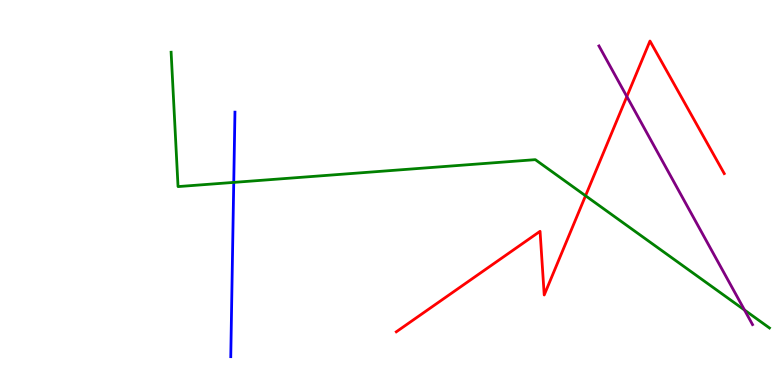[{'lines': ['blue', 'red'], 'intersections': []}, {'lines': ['green', 'red'], 'intersections': [{'x': 7.56, 'y': 4.92}]}, {'lines': ['purple', 'red'], 'intersections': [{'x': 8.09, 'y': 7.49}]}, {'lines': ['blue', 'green'], 'intersections': [{'x': 3.02, 'y': 5.26}]}, {'lines': ['blue', 'purple'], 'intersections': []}, {'lines': ['green', 'purple'], 'intersections': [{'x': 9.61, 'y': 1.95}]}]